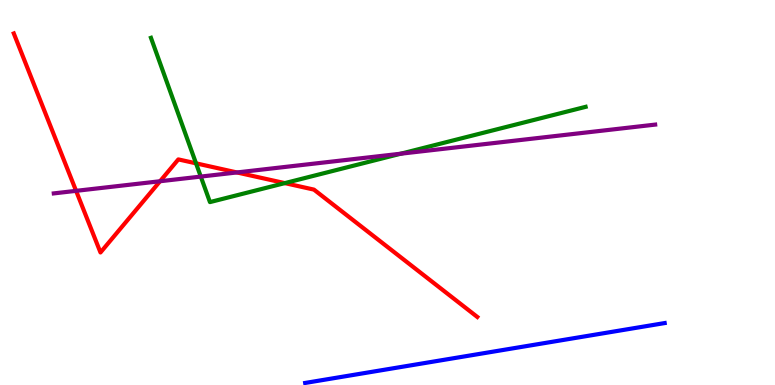[{'lines': ['blue', 'red'], 'intersections': []}, {'lines': ['green', 'red'], 'intersections': [{'x': 2.53, 'y': 5.76}, {'x': 3.67, 'y': 5.24}]}, {'lines': ['purple', 'red'], 'intersections': [{'x': 0.982, 'y': 5.04}, {'x': 2.07, 'y': 5.29}, {'x': 3.06, 'y': 5.52}]}, {'lines': ['blue', 'green'], 'intersections': []}, {'lines': ['blue', 'purple'], 'intersections': []}, {'lines': ['green', 'purple'], 'intersections': [{'x': 2.59, 'y': 5.41}, {'x': 5.17, 'y': 6.01}]}]